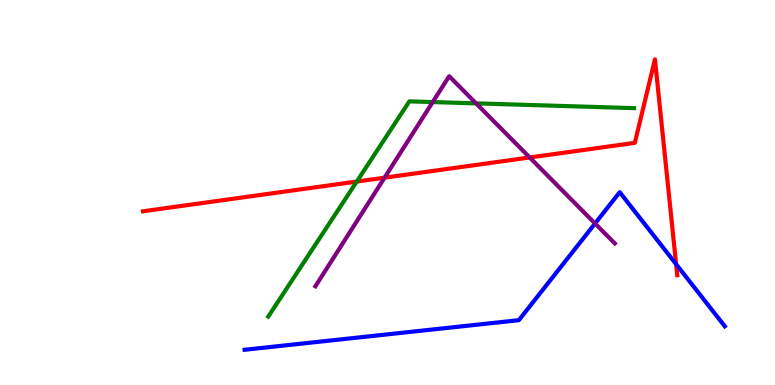[{'lines': ['blue', 'red'], 'intersections': [{'x': 8.72, 'y': 3.14}]}, {'lines': ['green', 'red'], 'intersections': [{'x': 4.6, 'y': 5.28}]}, {'lines': ['purple', 'red'], 'intersections': [{'x': 4.96, 'y': 5.38}, {'x': 6.83, 'y': 5.91}]}, {'lines': ['blue', 'green'], 'intersections': []}, {'lines': ['blue', 'purple'], 'intersections': [{'x': 7.68, 'y': 4.2}]}, {'lines': ['green', 'purple'], 'intersections': [{'x': 5.58, 'y': 7.35}, {'x': 6.14, 'y': 7.31}]}]